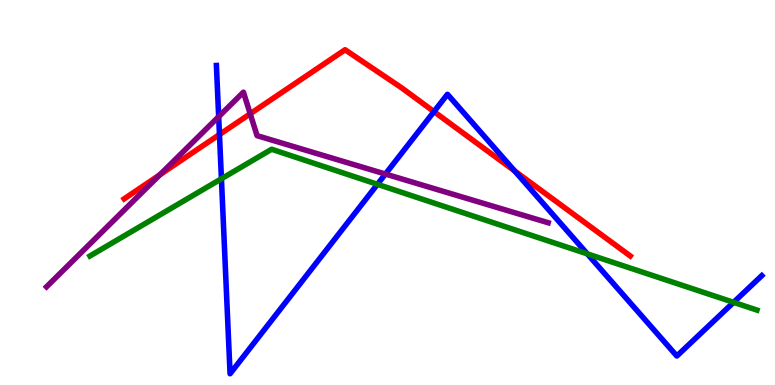[{'lines': ['blue', 'red'], 'intersections': [{'x': 2.83, 'y': 6.51}, {'x': 5.6, 'y': 7.1}, {'x': 6.64, 'y': 5.56}]}, {'lines': ['green', 'red'], 'intersections': []}, {'lines': ['purple', 'red'], 'intersections': [{'x': 2.06, 'y': 5.46}, {'x': 3.23, 'y': 7.04}]}, {'lines': ['blue', 'green'], 'intersections': [{'x': 2.86, 'y': 5.36}, {'x': 4.87, 'y': 5.21}, {'x': 7.58, 'y': 3.41}, {'x': 9.47, 'y': 2.15}]}, {'lines': ['blue', 'purple'], 'intersections': [{'x': 2.82, 'y': 6.97}, {'x': 4.97, 'y': 5.48}]}, {'lines': ['green', 'purple'], 'intersections': []}]